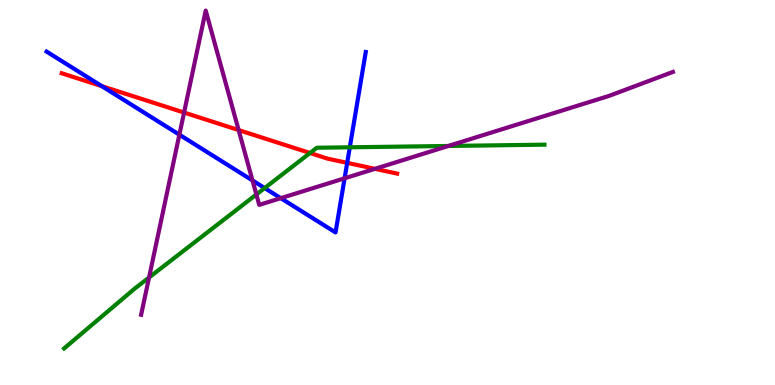[{'lines': ['blue', 'red'], 'intersections': [{'x': 1.31, 'y': 7.76}, {'x': 4.48, 'y': 5.77}]}, {'lines': ['green', 'red'], 'intersections': [{'x': 4.0, 'y': 6.03}]}, {'lines': ['purple', 'red'], 'intersections': [{'x': 2.38, 'y': 7.08}, {'x': 3.08, 'y': 6.62}, {'x': 4.84, 'y': 5.61}]}, {'lines': ['blue', 'green'], 'intersections': [{'x': 3.42, 'y': 5.11}, {'x': 4.51, 'y': 6.17}]}, {'lines': ['blue', 'purple'], 'intersections': [{'x': 2.31, 'y': 6.5}, {'x': 3.26, 'y': 5.31}, {'x': 3.62, 'y': 4.85}, {'x': 4.45, 'y': 5.37}]}, {'lines': ['green', 'purple'], 'intersections': [{'x': 1.92, 'y': 2.79}, {'x': 3.31, 'y': 4.95}, {'x': 5.79, 'y': 6.21}]}]